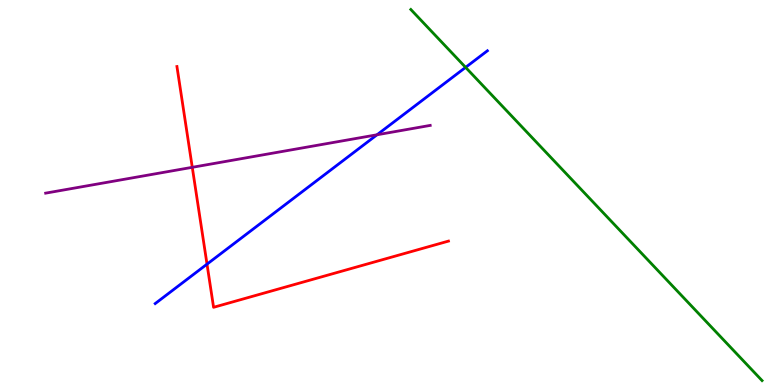[{'lines': ['blue', 'red'], 'intersections': [{'x': 2.67, 'y': 3.14}]}, {'lines': ['green', 'red'], 'intersections': []}, {'lines': ['purple', 'red'], 'intersections': [{'x': 2.48, 'y': 5.65}]}, {'lines': ['blue', 'green'], 'intersections': [{'x': 6.01, 'y': 8.25}]}, {'lines': ['blue', 'purple'], 'intersections': [{'x': 4.86, 'y': 6.5}]}, {'lines': ['green', 'purple'], 'intersections': []}]